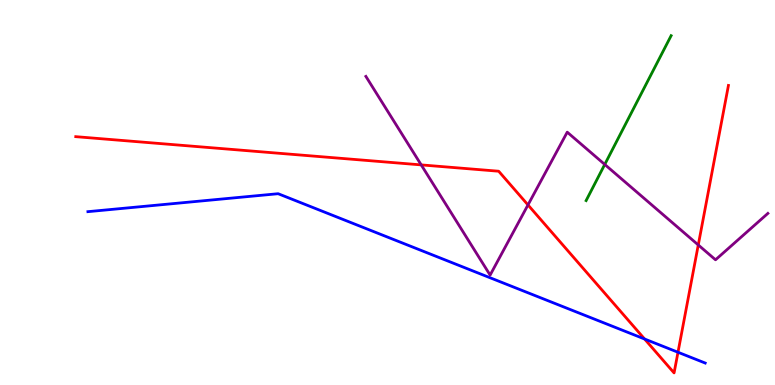[{'lines': ['blue', 'red'], 'intersections': [{'x': 8.32, 'y': 1.19}, {'x': 8.75, 'y': 0.851}]}, {'lines': ['green', 'red'], 'intersections': []}, {'lines': ['purple', 'red'], 'intersections': [{'x': 5.44, 'y': 5.72}, {'x': 6.81, 'y': 4.68}, {'x': 9.01, 'y': 3.64}]}, {'lines': ['blue', 'green'], 'intersections': []}, {'lines': ['blue', 'purple'], 'intersections': []}, {'lines': ['green', 'purple'], 'intersections': [{'x': 7.8, 'y': 5.73}]}]